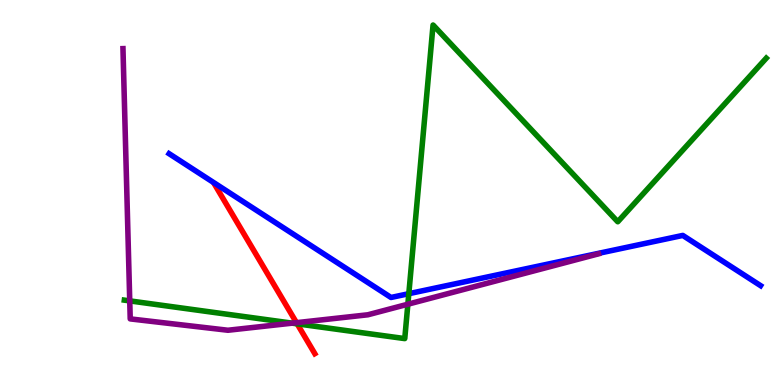[{'lines': ['blue', 'red'], 'intersections': []}, {'lines': ['green', 'red'], 'intersections': [{'x': 3.83, 'y': 1.59}]}, {'lines': ['purple', 'red'], 'intersections': [{'x': 3.83, 'y': 1.62}]}, {'lines': ['blue', 'green'], 'intersections': [{'x': 5.28, 'y': 2.37}]}, {'lines': ['blue', 'purple'], 'intersections': []}, {'lines': ['green', 'purple'], 'intersections': [{'x': 1.67, 'y': 2.18}, {'x': 3.77, 'y': 1.61}, {'x': 5.26, 'y': 2.1}]}]